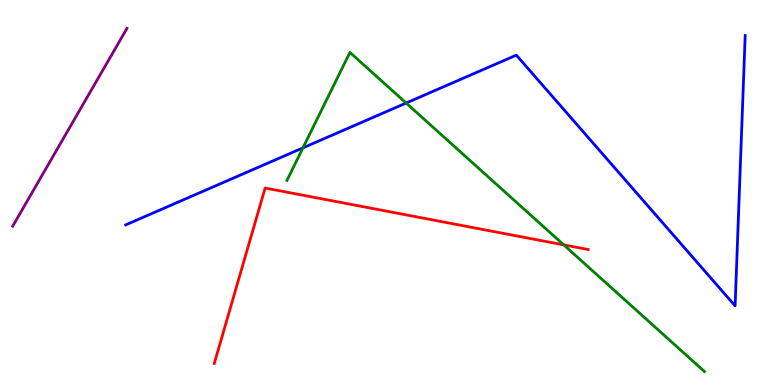[{'lines': ['blue', 'red'], 'intersections': []}, {'lines': ['green', 'red'], 'intersections': [{'x': 7.27, 'y': 3.64}]}, {'lines': ['purple', 'red'], 'intersections': []}, {'lines': ['blue', 'green'], 'intersections': [{'x': 3.91, 'y': 6.16}, {'x': 5.24, 'y': 7.32}]}, {'lines': ['blue', 'purple'], 'intersections': []}, {'lines': ['green', 'purple'], 'intersections': []}]